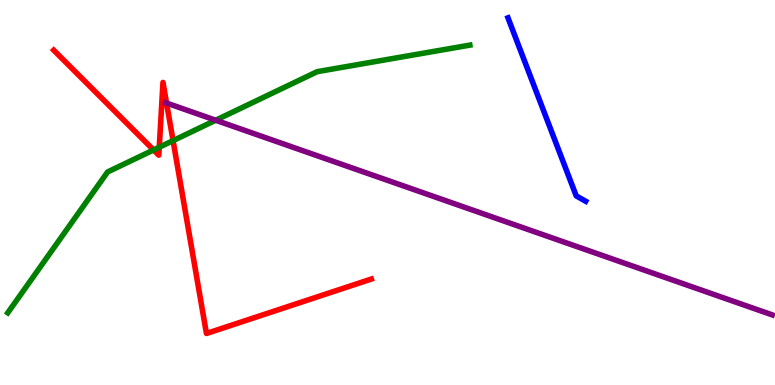[{'lines': ['blue', 'red'], 'intersections': []}, {'lines': ['green', 'red'], 'intersections': [{'x': 1.98, 'y': 6.1}, {'x': 2.05, 'y': 6.18}, {'x': 2.23, 'y': 6.35}]}, {'lines': ['purple', 'red'], 'intersections': [{'x': 2.15, 'y': 7.32}]}, {'lines': ['blue', 'green'], 'intersections': []}, {'lines': ['blue', 'purple'], 'intersections': []}, {'lines': ['green', 'purple'], 'intersections': [{'x': 2.78, 'y': 6.88}]}]